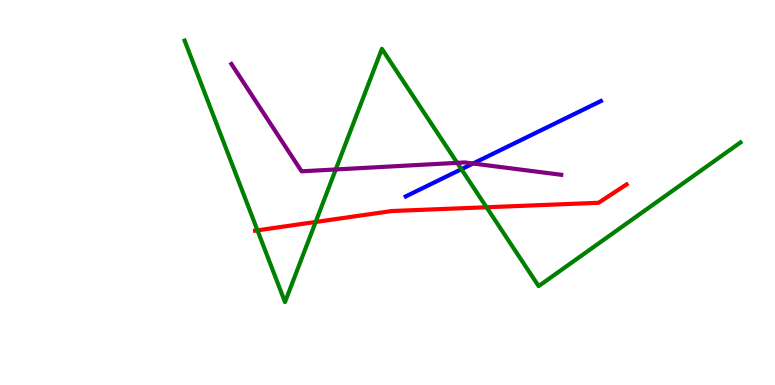[{'lines': ['blue', 'red'], 'intersections': []}, {'lines': ['green', 'red'], 'intersections': [{'x': 3.32, 'y': 4.02}, {'x': 4.07, 'y': 4.23}, {'x': 6.28, 'y': 4.62}]}, {'lines': ['purple', 'red'], 'intersections': []}, {'lines': ['blue', 'green'], 'intersections': [{'x': 5.95, 'y': 5.6}]}, {'lines': ['blue', 'purple'], 'intersections': [{'x': 6.1, 'y': 5.75}]}, {'lines': ['green', 'purple'], 'intersections': [{'x': 4.33, 'y': 5.6}, {'x': 5.9, 'y': 5.77}]}]